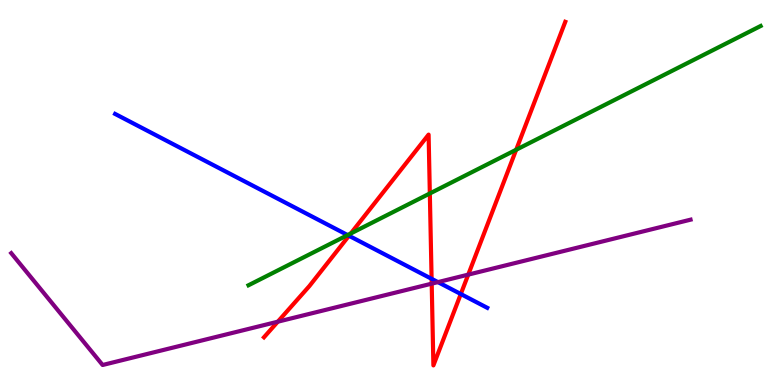[{'lines': ['blue', 'red'], 'intersections': [{'x': 4.5, 'y': 3.88}, {'x': 5.57, 'y': 2.76}, {'x': 5.95, 'y': 2.36}]}, {'lines': ['green', 'red'], 'intersections': [{'x': 4.53, 'y': 3.94}, {'x': 5.55, 'y': 4.97}, {'x': 6.66, 'y': 6.11}]}, {'lines': ['purple', 'red'], 'intersections': [{'x': 3.58, 'y': 1.64}, {'x': 5.57, 'y': 2.63}, {'x': 6.04, 'y': 2.87}]}, {'lines': ['blue', 'green'], 'intersections': [{'x': 4.49, 'y': 3.89}]}, {'lines': ['blue', 'purple'], 'intersections': [{'x': 5.65, 'y': 2.67}]}, {'lines': ['green', 'purple'], 'intersections': []}]